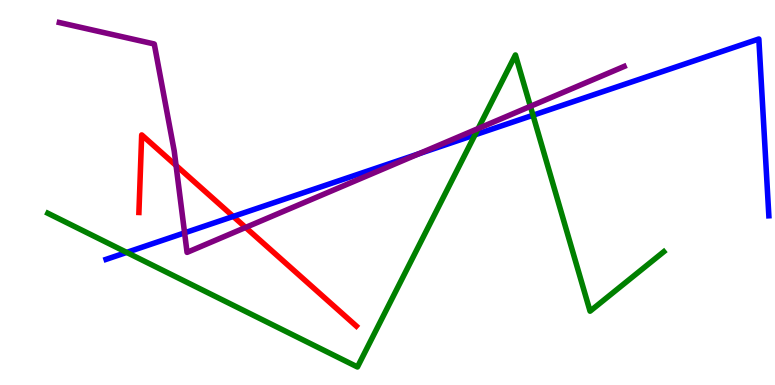[{'lines': ['blue', 'red'], 'intersections': [{'x': 3.01, 'y': 4.38}]}, {'lines': ['green', 'red'], 'intersections': []}, {'lines': ['purple', 'red'], 'intersections': [{'x': 2.27, 'y': 5.7}, {'x': 3.17, 'y': 4.09}]}, {'lines': ['blue', 'green'], 'intersections': [{'x': 1.63, 'y': 3.44}, {'x': 6.13, 'y': 6.5}, {'x': 6.88, 'y': 7.01}]}, {'lines': ['blue', 'purple'], 'intersections': [{'x': 2.38, 'y': 3.95}, {'x': 5.4, 'y': 6.01}]}, {'lines': ['green', 'purple'], 'intersections': [{'x': 6.17, 'y': 6.66}, {'x': 6.84, 'y': 7.24}]}]